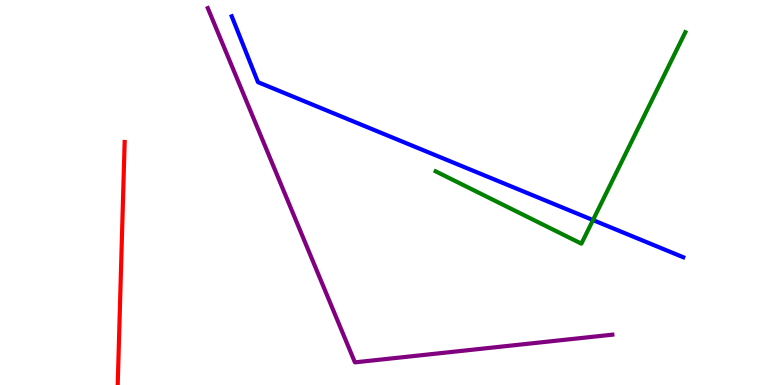[{'lines': ['blue', 'red'], 'intersections': []}, {'lines': ['green', 'red'], 'intersections': []}, {'lines': ['purple', 'red'], 'intersections': []}, {'lines': ['blue', 'green'], 'intersections': [{'x': 7.65, 'y': 4.28}]}, {'lines': ['blue', 'purple'], 'intersections': []}, {'lines': ['green', 'purple'], 'intersections': []}]